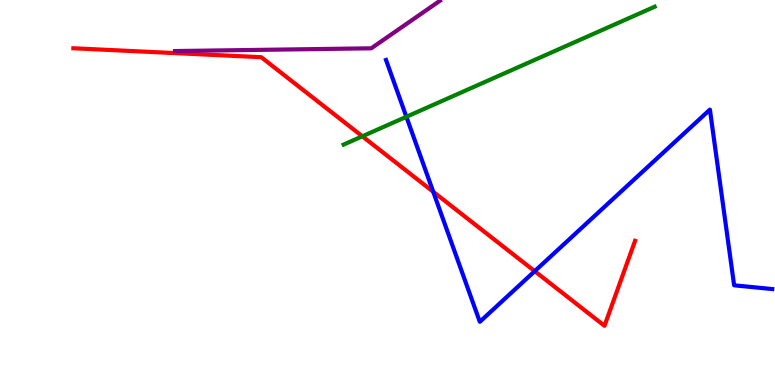[{'lines': ['blue', 'red'], 'intersections': [{'x': 5.59, 'y': 5.02}, {'x': 6.9, 'y': 2.96}]}, {'lines': ['green', 'red'], 'intersections': [{'x': 4.68, 'y': 6.46}]}, {'lines': ['purple', 'red'], 'intersections': []}, {'lines': ['blue', 'green'], 'intersections': [{'x': 5.24, 'y': 6.97}]}, {'lines': ['blue', 'purple'], 'intersections': []}, {'lines': ['green', 'purple'], 'intersections': []}]